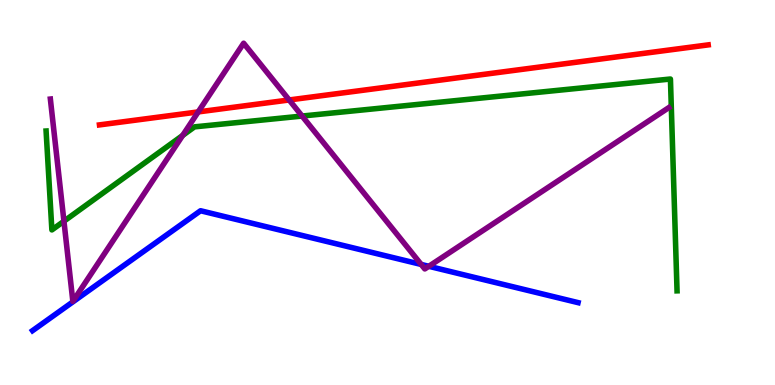[{'lines': ['blue', 'red'], 'intersections': []}, {'lines': ['green', 'red'], 'intersections': []}, {'lines': ['purple', 'red'], 'intersections': [{'x': 2.56, 'y': 7.09}, {'x': 3.73, 'y': 7.4}]}, {'lines': ['blue', 'green'], 'intersections': []}, {'lines': ['blue', 'purple'], 'intersections': [{'x': 5.43, 'y': 3.13}, {'x': 5.53, 'y': 3.08}]}, {'lines': ['green', 'purple'], 'intersections': [{'x': 0.825, 'y': 4.25}, {'x': 2.36, 'y': 6.48}, {'x': 3.9, 'y': 6.99}]}]